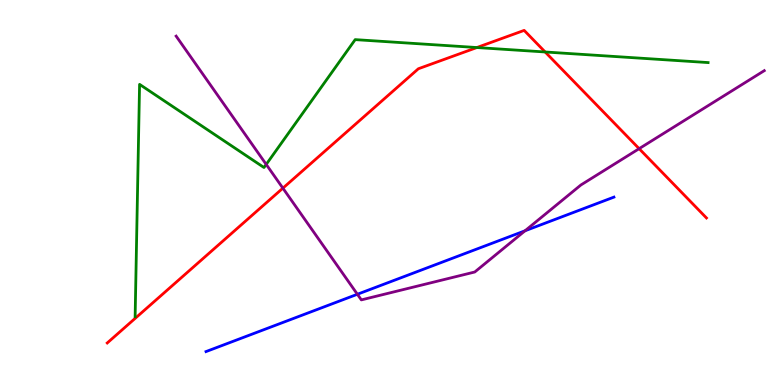[{'lines': ['blue', 'red'], 'intersections': []}, {'lines': ['green', 'red'], 'intersections': [{'x': 6.15, 'y': 8.77}, {'x': 7.03, 'y': 8.65}]}, {'lines': ['purple', 'red'], 'intersections': [{'x': 3.65, 'y': 5.11}, {'x': 8.25, 'y': 6.14}]}, {'lines': ['blue', 'green'], 'intersections': []}, {'lines': ['blue', 'purple'], 'intersections': [{'x': 4.61, 'y': 2.36}, {'x': 6.77, 'y': 4.01}]}, {'lines': ['green', 'purple'], 'intersections': [{'x': 3.43, 'y': 5.73}]}]